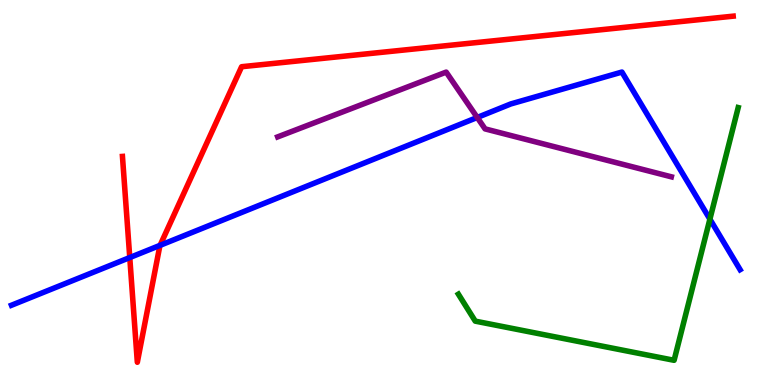[{'lines': ['blue', 'red'], 'intersections': [{'x': 1.67, 'y': 3.31}, {'x': 2.07, 'y': 3.63}]}, {'lines': ['green', 'red'], 'intersections': []}, {'lines': ['purple', 'red'], 'intersections': []}, {'lines': ['blue', 'green'], 'intersections': [{'x': 9.16, 'y': 4.31}]}, {'lines': ['blue', 'purple'], 'intersections': [{'x': 6.16, 'y': 6.95}]}, {'lines': ['green', 'purple'], 'intersections': []}]